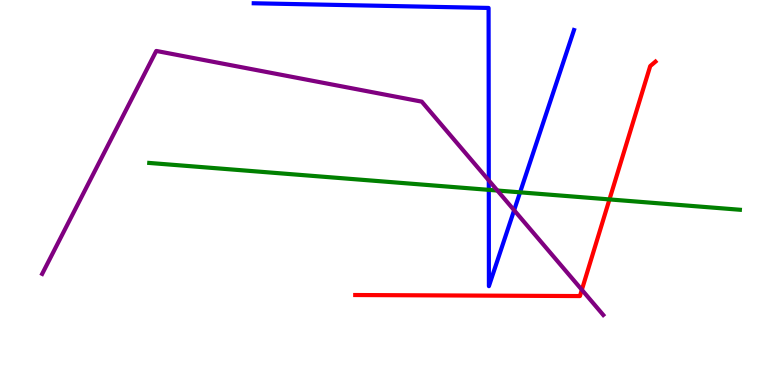[{'lines': ['blue', 'red'], 'intersections': []}, {'lines': ['green', 'red'], 'intersections': [{'x': 7.86, 'y': 4.82}]}, {'lines': ['purple', 'red'], 'intersections': [{'x': 7.51, 'y': 2.47}]}, {'lines': ['blue', 'green'], 'intersections': [{'x': 6.31, 'y': 5.07}, {'x': 6.71, 'y': 5.0}]}, {'lines': ['blue', 'purple'], 'intersections': [{'x': 6.31, 'y': 5.31}, {'x': 6.63, 'y': 4.54}]}, {'lines': ['green', 'purple'], 'intersections': [{'x': 6.42, 'y': 5.05}]}]